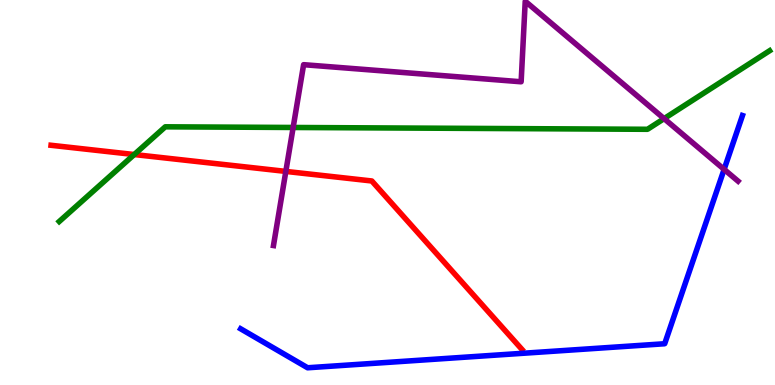[{'lines': ['blue', 'red'], 'intersections': []}, {'lines': ['green', 'red'], 'intersections': [{'x': 1.73, 'y': 5.99}]}, {'lines': ['purple', 'red'], 'intersections': [{'x': 3.69, 'y': 5.55}]}, {'lines': ['blue', 'green'], 'intersections': []}, {'lines': ['blue', 'purple'], 'intersections': [{'x': 9.34, 'y': 5.6}]}, {'lines': ['green', 'purple'], 'intersections': [{'x': 3.78, 'y': 6.69}, {'x': 8.57, 'y': 6.92}]}]